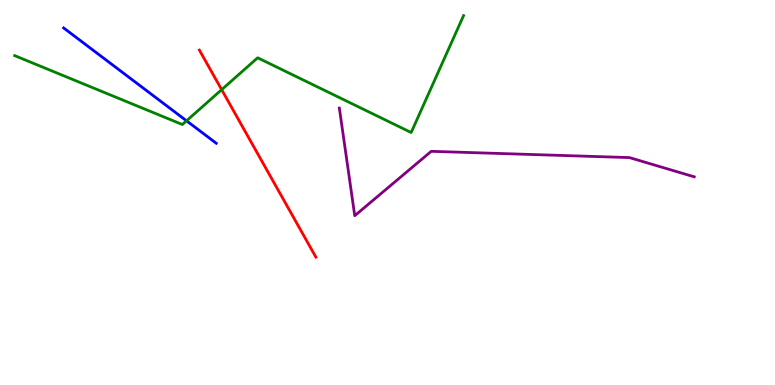[{'lines': ['blue', 'red'], 'intersections': []}, {'lines': ['green', 'red'], 'intersections': [{'x': 2.86, 'y': 7.67}]}, {'lines': ['purple', 'red'], 'intersections': []}, {'lines': ['blue', 'green'], 'intersections': [{'x': 2.41, 'y': 6.86}]}, {'lines': ['blue', 'purple'], 'intersections': []}, {'lines': ['green', 'purple'], 'intersections': []}]